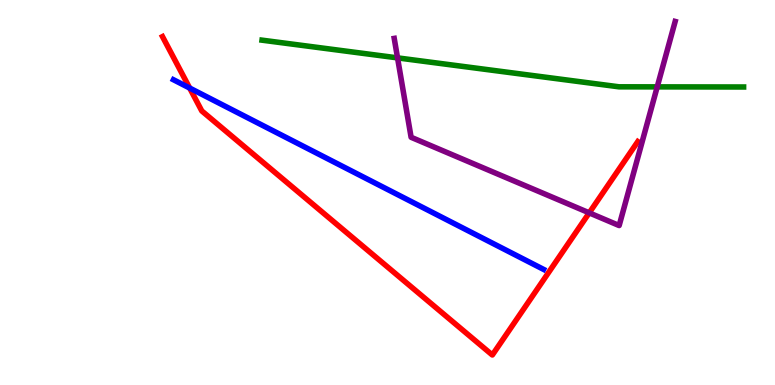[{'lines': ['blue', 'red'], 'intersections': [{'x': 2.45, 'y': 7.71}]}, {'lines': ['green', 'red'], 'intersections': []}, {'lines': ['purple', 'red'], 'intersections': [{'x': 7.6, 'y': 4.47}]}, {'lines': ['blue', 'green'], 'intersections': []}, {'lines': ['blue', 'purple'], 'intersections': []}, {'lines': ['green', 'purple'], 'intersections': [{'x': 5.13, 'y': 8.5}, {'x': 8.48, 'y': 7.74}]}]